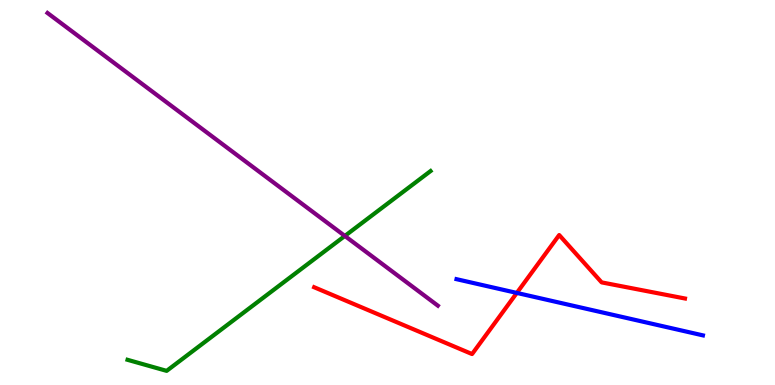[{'lines': ['blue', 'red'], 'intersections': [{'x': 6.67, 'y': 2.39}]}, {'lines': ['green', 'red'], 'intersections': []}, {'lines': ['purple', 'red'], 'intersections': []}, {'lines': ['blue', 'green'], 'intersections': []}, {'lines': ['blue', 'purple'], 'intersections': []}, {'lines': ['green', 'purple'], 'intersections': [{'x': 4.45, 'y': 3.87}]}]